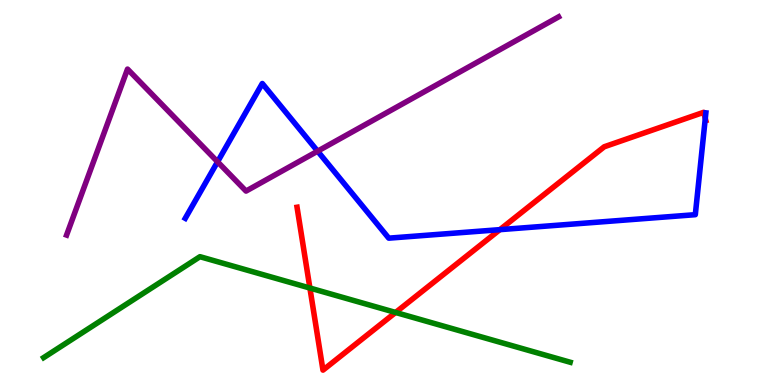[{'lines': ['blue', 'red'], 'intersections': [{'x': 6.45, 'y': 4.04}, {'x': 9.1, 'y': 6.92}]}, {'lines': ['green', 'red'], 'intersections': [{'x': 4.0, 'y': 2.52}, {'x': 5.1, 'y': 1.88}]}, {'lines': ['purple', 'red'], 'intersections': []}, {'lines': ['blue', 'green'], 'intersections': []}, {'lines': ['blue', 'purple'], 'intersections': [{'x': 2.81, 'y': 5.8}, {'x': 4.1, 'y': 6.07}]}, {'lines': ['green', 'purple'], 'intersections': []}]